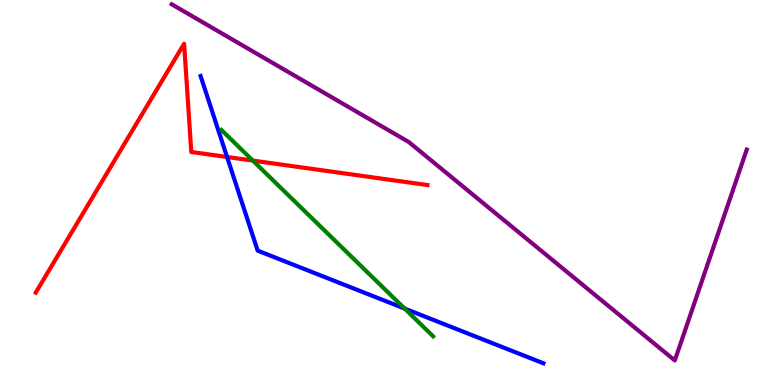[{'lines': ['blue', 'red'], 'intersections': [{'x': 2.93, 'y': 5.92}]}, {'lines': ['green', 'red'], 'intersections': [{'x': 3.26, 'y': 5.83}]}, {'lines': ['purple', 'red'], 'intersections': []}, {'lines': ['blue', 'green'], 'intersections': [{'x': 5.22, 'y': 1.98}]}, {'lines': ['blue', 'purple'], 'intersections': []}, {'lines': ['green', 'purple'], 'intersections': []}]